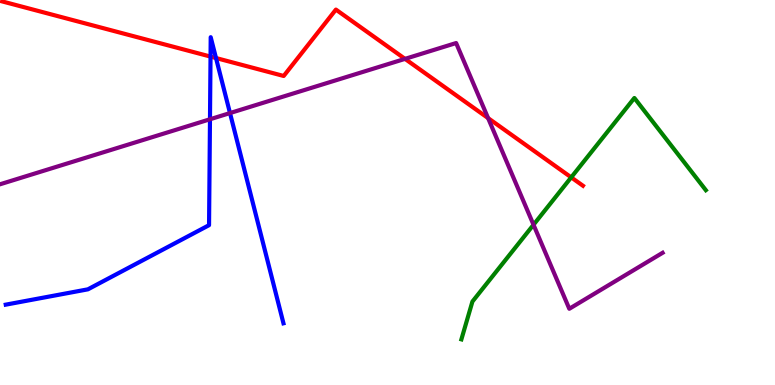[{'lines': ['blue', 'red'], 'intersections': [{'x': 2.72, 'y': 8.53}, {'x': 2.79, 'y': 8.49}]}, {'lines': ['green', 'red'], 'intersections': [{'x': 7.37, 'y': 5.39}]}, {'lines': ['purple', 'red'], 'intersections': [{'x': 5.23, 'y': 8.47}, {'x': 6.3, 'y': 6.93}]}, {'lines': ['blue', 'green'], 'intersections': []}, {'lines': ['blue', 'purple'], 'intersections': [{'x': 2.71, 'y': 6.9}, {'x': 2.97, 'y': 7.06}]}, {'lines': ['green', 'purple'], 'intersections': [{'x': 6.88, 'y': 4.16}]}]